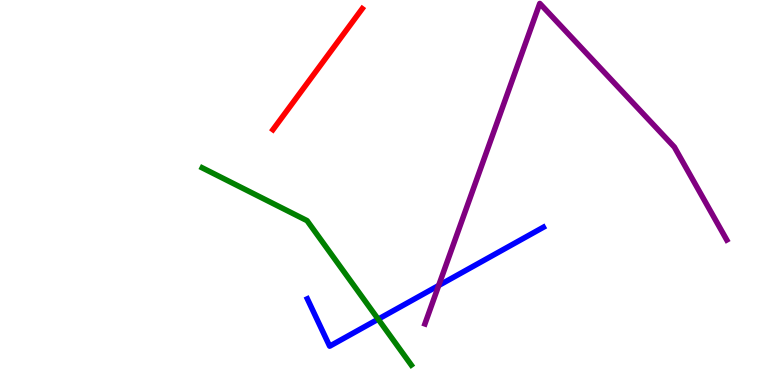[{'lines': ['blue', 'red'], 'intersections': []}, {'lines': ['green', 'red'], 'intersections': []}, {'lines': ['purple', 'red'], 'intersections': []}, {'lines': ['blue', 'green'], 'intersections': [{'x': 4.88, 'y': 1.71}]}, {'lines': ['blue', 'purple'], 'intersections': [{'x': 5.66, 'y': 2.58}]}, {'lines': ['green', 'purple'], 'intersections': []}]